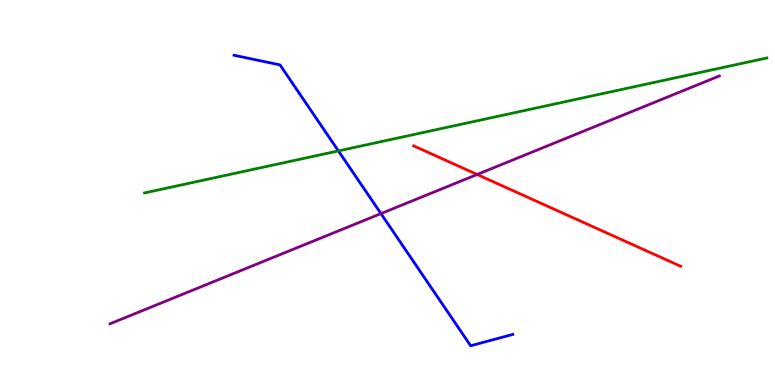[{'lines': ['blue', 'red'], 'intersections': []}, {'lines': ['green', 'red'], 'intersections': []}, {'lines': ['purple', 'red'], 'intersections': [{'x': 6.16, 'y': 5.47}]}, {'lines': ['blue', 'green'], 'intersections': [{'x': 4.37, 'y': 6.08}]}, {'lines': ['blue', 'purple'], 'intersections': [{'x': 4.92, 'y': 4.45}]}, {'lines': ['green', 'purple'], 'intersections': []}]